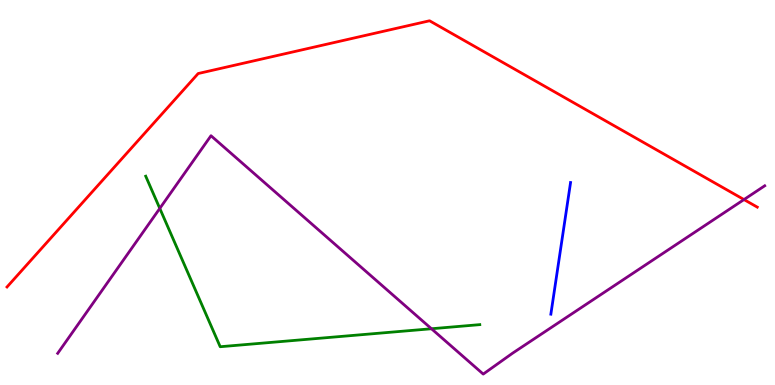[{'lines': ['blue', 'red'], 'intersections': []}, {'lines': ['green', 'red'], 'intersections': []}, {'lines': ['purple', 'red'], 'intersections': [{'x': 9.6, 'y': 4.82}]}, {'lines': ['blue', 'green'], 'intersections': []}, {'lines': ['blue', 'purple'], 'intersections': []}, {'lines': ['green', 'purple'], 'intersections': [{'x': 2.06, 'y': 4.59}, {'x': 5.57, 'y': 1.46}]}]